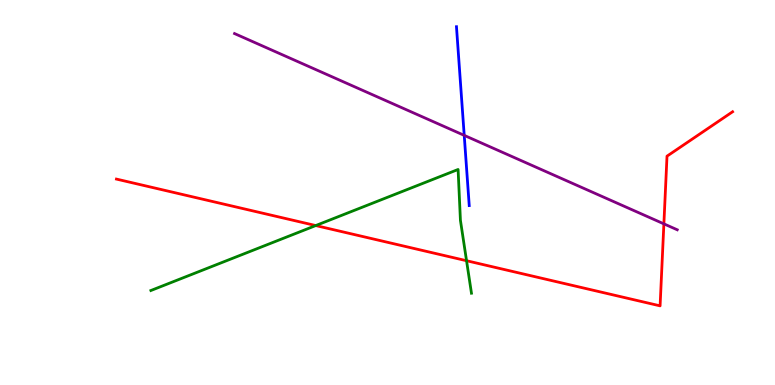[{'lines': ['blue', 'red'], 'intersections': []}, {'lines': ['green', 'red'], 'intersections': [{'x': 4.07, 'y': 4.14}, {'x': 6.02, 'y': 3.23}]}, {'lines': ['purple', 'red'], 'intersections': [{'x': 8.57, 'y': 4.19}]}, {'lines': ['blue', 'green'], 'intersections': []}, {'lines': ['blue', 'purple'], 'intersections': [{'x': 5.99, 'y': 6.48}]}, {'lines': ['green', 'purple'], 'intersections': []}]